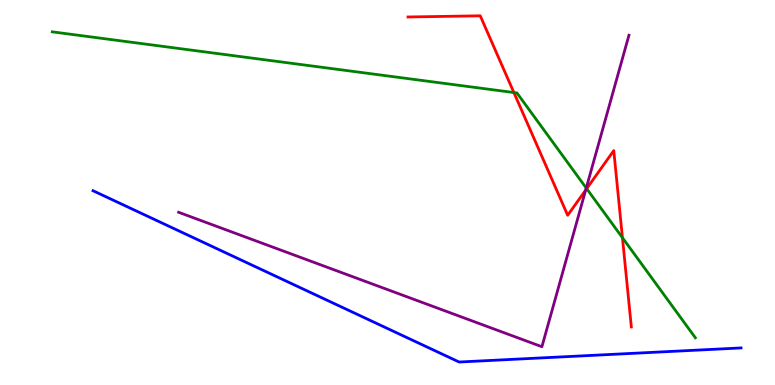[{'lines': ['blue', 'red'], 'intersections': []}, {'lines': ['green', 'red'], 'intersections': [{'x': 6.63, 'y': 7.6}, {'x': 7.57, 'y': 5.1}, {'x': 8.03, 'y': 3.83}]}, {'lines': ['purple', 'red'], 'intersections': [{'x': 7.56, 'y': 5.06}]}, {'lines': ['blue', 'green'], 'intersections': []}, {'lines': ['blue', 'purple'], 'intersections': []}, {'lines': ['green', 'purple'], 'intersections': [{'x': 7.56, 'y': 5.12}]}]